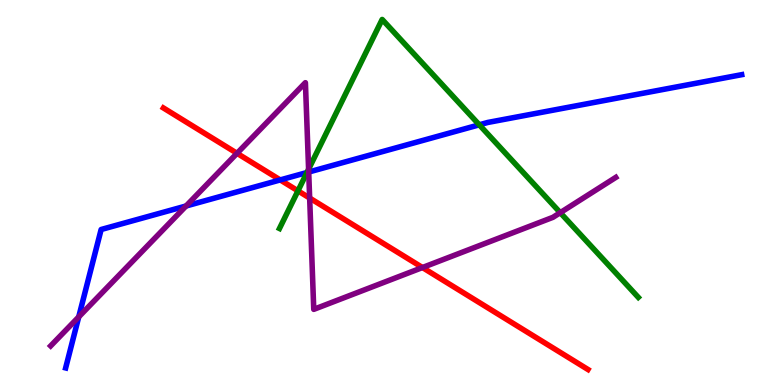[{'lines': ['blue', 'red'], 'intersections': [{'x': 3.62, 'y': 5.33}]}, {'lines': ['green', 'red'], 'intersections': [{'x': 3.84, 'y': 5.04}]}, {'lines': ['purple', 'red'], 'intersections': [{'x': 3.06, 'y': 6.02}, {'x': 4.0, 'y': 4.86}, {'x': 5.45, 'y': 3.05}]}, {'lines': ['blue', 'green'], 'intersections': [{'x': 3.96, 'y': 5.52}, {'x': 6.18, 'y': 6.76}]}, {'lines': ['blue', 'purple'], 'intersections': [{'x': 1.02, 'y': 1.77}, {'x': 2.4, 'y': 4.65}, {'x': 3.98, 'y': 5.53}]}, {'lines': ['green', 'purple'], 'intersections': [{'x': 3.98, 'y': 5.6}, {'x': 7.23, 'y': 4.48}]}]